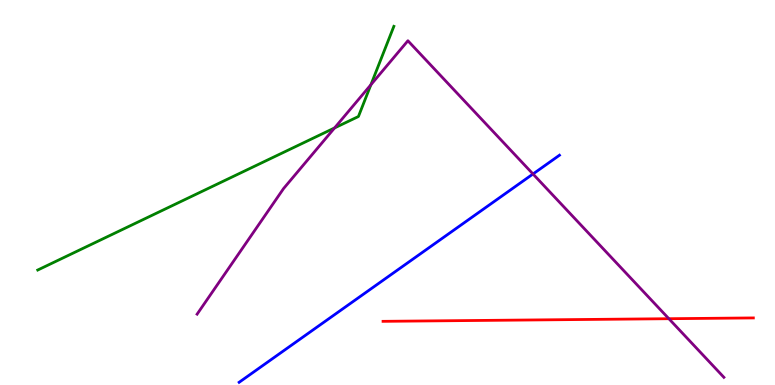[{'lines': ['blue', 'red'], 'intersections': []}, {'lines': ['green', 'red'], 'intersections': []}, {'lines': ['purple', 'red'], 'intersections': [{'x': 8.63, 'y': 1.72}]}, {'lines': ['blue', 'green'], 'intersections': []}, {'lines': ['blue', 'purple'], 'intersections': [{'x': 6.88, 'y': 5.48}]}, {'lines': ['green', 'purple'], 'intersections': [{'x': 4.32, 'y': 6.68}, {'x': 4.79, 'y': 7.8}]}]